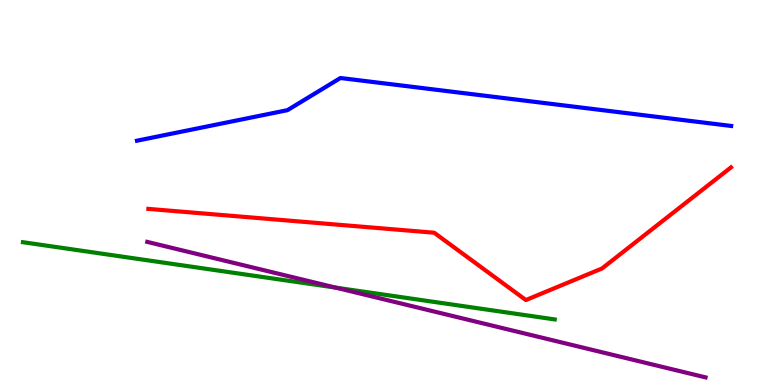[{'lines': ['blue', 'red'], 'intersections': []}, {'lines': ['green', 'red'], 'intersections': []}, {'lines': ['purple', 'red'], 'intersections': []}, {'lines': ['blue', 'green'], 'intersections': []}, {'lines': ['blue', 'purple'], 'intersections': []}, {'lines': ['green', 'purple'], 'intersections': [{'x': 4.33, 'y': 2.53}]}]